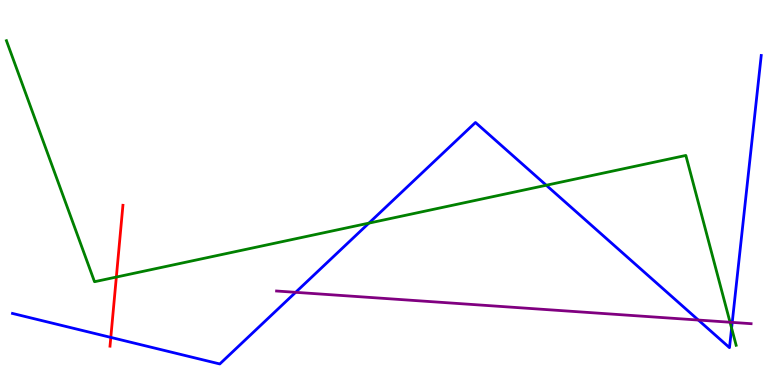[{'lines': ['blue', 'red'], 'intersections': [{'x': 1.43, 'y': 1.24}]}, {'lines': ['green', 'red'], 'intersections': [{'x': 1.5, 'y': 2.8}]}, {'lines': ['purple', 'red'], 'intersections': []}, {'lines': ['blue', 'green'], 'intersections': [{'x': 4.76, 'y': 4.2}, {'x': 7.05, 'y': 5.19}, {'x': 9.44, 'y': 1.48}]}, {'lines': ['blue', 'purple'], 'intersections': [{'x': 3.81, 'y': 2.41}, {'x': 9.01, 'y': 1.69}, {'x': 9.45, 'y': 1.63}]}, {'lines': ['green', 'purple'], 'intersections': [{'x': 9.42, 'y': 1.63}]}]